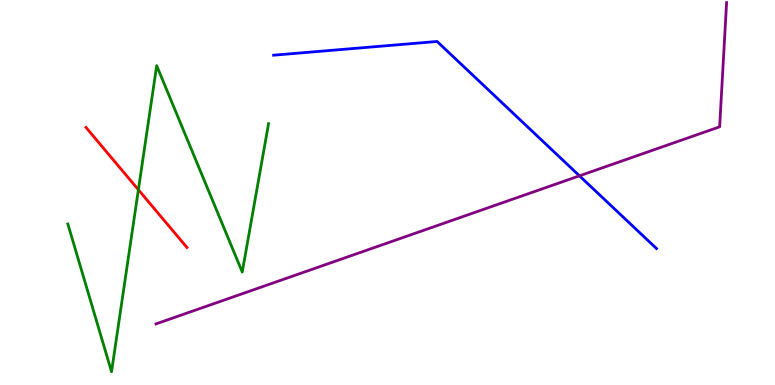[{'lines': ['blue', 'red'], 'intersections': []}, {'lines': ['green', 'red'], 'intersections': [{'x': 1.79, 'y': 5.07}]}, {'lines': ['purple', 'red'], 'intersections': []}, {'lines': ['blue', 'green'], 'intersections': []}, {'lines': ['blue', 'purple'], 'intersections': [{'x': 7.48, 'y': 5.43}]}, {'lines': ['green', 'purple'], 'intersections': []}]